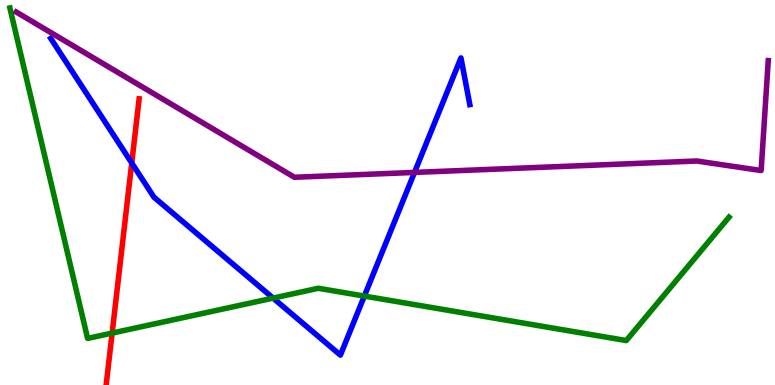[{'lines': ['blue', 'red'], 'intersections': [{'x': 1.7, 'y': 5.77}]}, {'lines': ['green', 'red'], 'intersections': [{'x': 1.45, 'y': 1.35}]}, {'lines': ['purple', 'red'], 'intersections': []}, {'lines': ['blue', 'green'], 'intersections': [{'x': 3.52, 'y': 2.26}, {'x': 4.7, 'y': 2.31}]}, {'lines': ['blue', 'purple'], 'intersections': [{'x': 5.35, 'y': 5.52}]}, {'lines': ['green', 'purple'], 'intersections': []}]